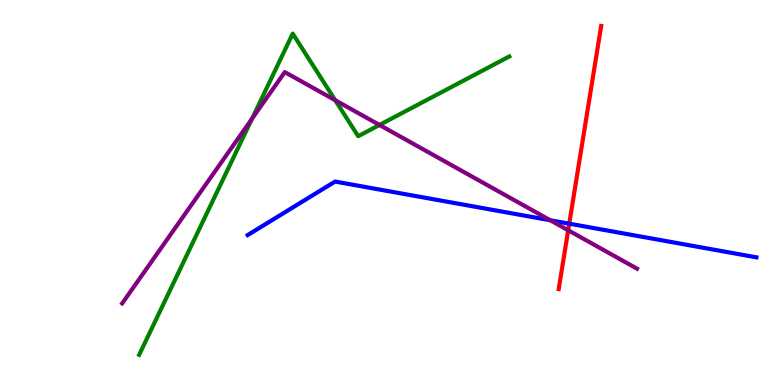[{'lines': ['blue', 'red'], 'intersections': [{'x': 7.35, 'y': 4.19}]}, {'lines': ['green', 'red'], 'intersections': []}, {'lines': ['purple', 'red'], 'intersections': [{'x': 7.33, 'y': 4.02}]}, {'lines': ['blue', 'green'], 'intersections': []}, {'lines': ['blue', 'purple'], 'intersections': [{'x': 7.1, 'y': 4.28}]}, {'lines': ['green', 'purple'], 'intersections': [{'x': 3.25, 'y': 6.92}, {'x': 4.33, 'y': 7.4}, {'x': 4.9, 'y': 6.75}]}]